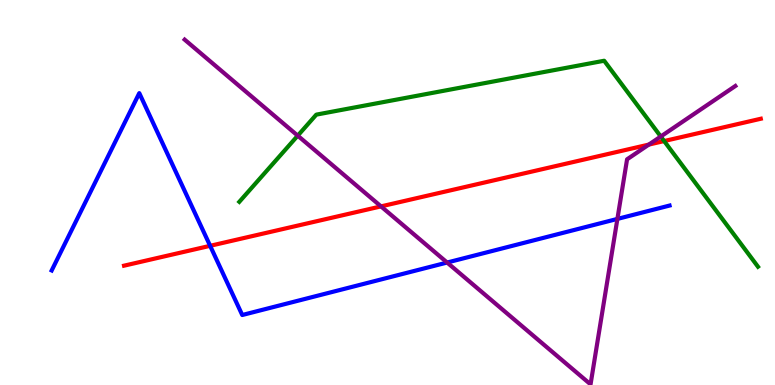[{'lines': ['blue', 'red'], 'intersections': [{'x': 2.71, 'y': 3.62}]}, {'lines': ['green', 'red'], 'intersections': [{'x': 8.57, 'y': 6.34}]}, {'lines': ['purple', 'red'], 'intersections': [{'x': 4.92, 'y': 4.64}, {'x': 8.37, 'y': 6.24}]}, {'lines': ['blue', 'green'], 'intersections': []}, {'lines': ['blue', 'purple'], 'intersections': [{'x': 5.77, 'y': 3.18}, {'x': 7.97, 'y': 4.31}]}, {'lines': ['green', 'purple'], 'intersections': [{'x': 3.84, 'y': 6.48}, {'x': 8.53, 'y': 6.45}]}]